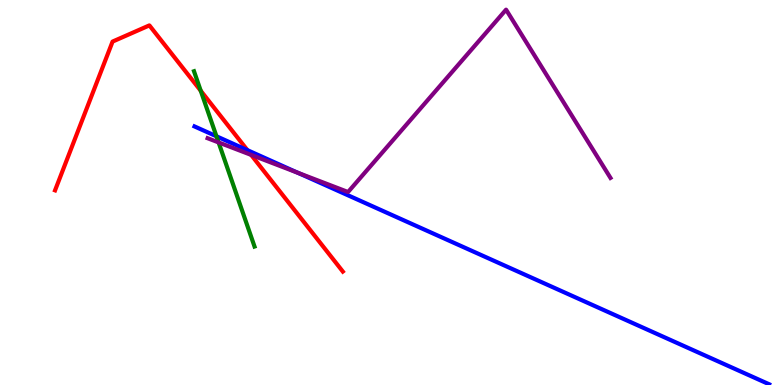[{'lines': ['blue', 'red'], 'intersections': [{'x': 3.19, 'y': 6.1}]}, {'lines': ['green', 'red'], 'intersections': [{'x': 2.59, 'y': 7.64}]}, {'lines': ['purple', 'red'], 'intersections': [{'x': 3.24, 'y': 5.98}]}, {'lines': ['blue', 'green'], 'intersections': [{'x': 2.79, 'y': 6.46}]}, {'lines': ['blue', 'purple'], 'intersections': [{'x': 3.84, 'y': 5.51}]}, {'lines': ['green', 'purple'], 'intersections': [{'x': 2.82, 'y': 6.3}]}]